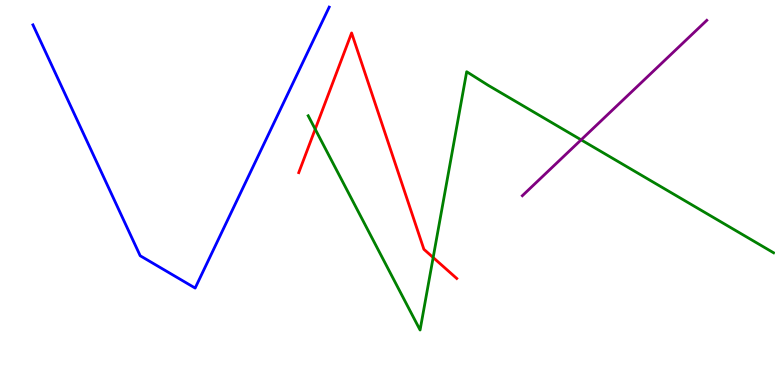[{'lines': ['blue', 'red'], 'intersections': []}, {'lines': ['green', 'red'], 'intersections': [{'x': 4.07, 'y': 6.65}, {'x': 5.59, 'y': 3.31}]}, {'lines': ['purple', 'red'], 'intersections': []}, {'lines': ['blue', 'green'], 'intersections': []}, {'lines': ['blue', 'purple'], 'intersections': []}, {'lines': ['green', 'purple'], 'intersections': [{'x': 7.5, 'y': 6.37}]}]